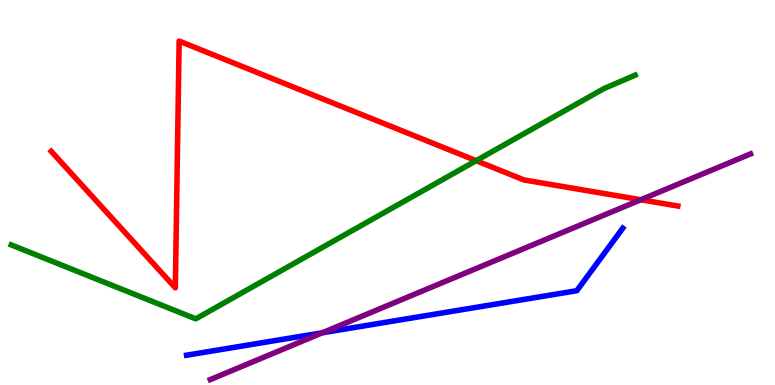[{'lines': ['blue', 'red'], 'intersections': []}, {'lines': ['green', 'red'], 'intersections': [{'x': 6.14, 'y': 5.83}]}, {'lines': ['purple', 'red'], 'intersections': [{'x': 8.27, 'y': 4.81}]}, {'lines': ['blue', 'green'], 'intersections': []}, {'lines': ['blue', 'purple'], 'intersections': [{'x': 4.16, 'y': 1.36}]}, {'lines': ['green', 'purple'], 'intersections': []}]